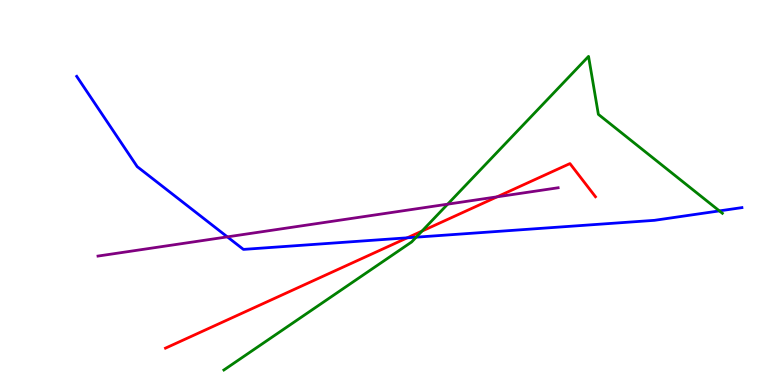[{'lines': ['blue', 'red'], 'intersections': [{'x': 5.26, 'y': 3.82}]}, {'lines': ['green', 'red'], 'intersections': [{'x': 5.44, 'y': 4.0}]}, {'lines': ['purple', 'red'], 'intersections': [{'x': 6.41, 'y': 4.89}]}, {'lines': ['blue', 'green'], 'intersections': [{'x': 5.37, 'y': 3.84}, {'x': 9.28, 'y': 4.52}]}, {'lines': ['blue', 'purple'], 'intersections': [{'x': 2.93, 'y': 3.85}]}, {'lines': ['green', 'purple'], 'intersections': [{'x': 5.78, 'y': 4.7}]}]